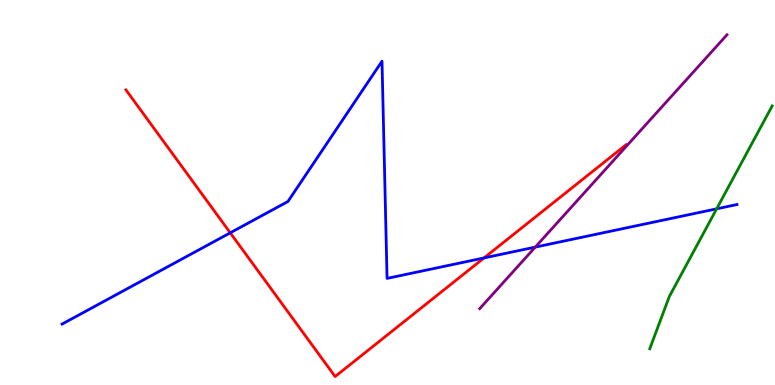[{'lines': ['blue', 'red'], 'intersections': [{'x': 2.97, 'y': 3.95}, {'x': 6.25, 'y': 3.3}]}, {'lines': ['green', 'red'], 'intersections': []}, {'lines': ['purple', 'red'], 'intersections': []}, {'lines': ['blue', 'green'], 'intersections': [{'x': 9.25, 'y': 4.58}]}, {'lines': ['blue', 'purple'], 'intersections': [{'x': 6.91, 'y': 3.58}]}, {'lines': ['green', 'purple'], 'intersections': []}]